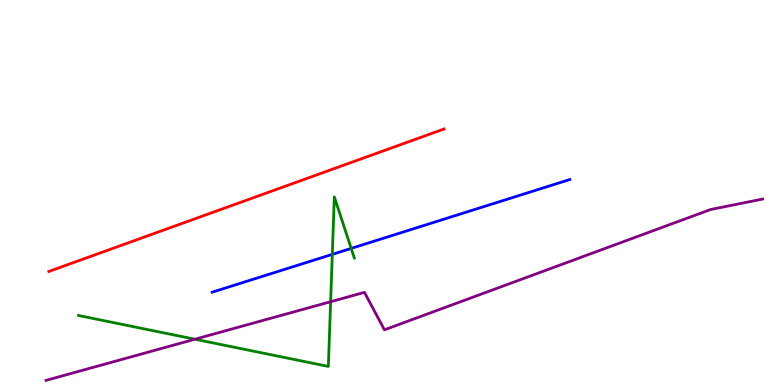[{'lines': ['blue', 'red'], 'intersections': []}, {'lines': ['green', 'red'], 'intersections': []}, {'lines': ['purple', 'red'], 'intersections': []}, {'lines': ['blue', 'green'], 'intersections': [{'x': 4.29, 'y': 3.39}, {'x': 4.53, 'y': 3.55}]}, {'lines': ['blue', 'purple'], 'intersections': []}, {'lines': ['green', 'purple'], 'intersections': [{'x': 2.52, 'y': 1.19}, {'x': 4.27, 'y': 2.16}]}]